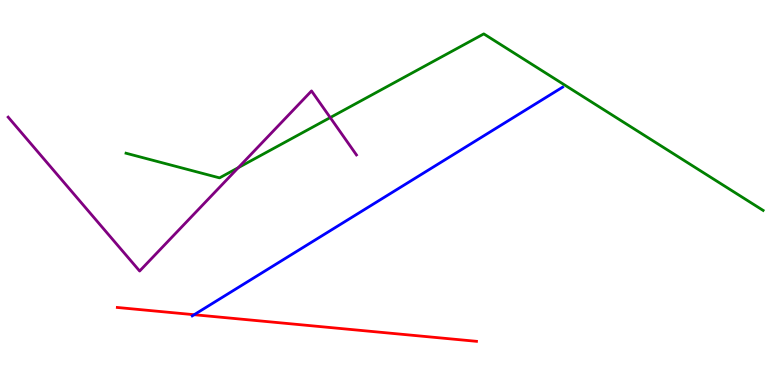[{'lines': ['blue', 'red'], 'intersections': [{'x': 2.51, 'y': 1.83}]}, {'lines': ['green', 'red'], 'intersections': []}, {'lines': ['purple', 'red'], 'intersections': []}, {'lines': ['blue', 'green'], 'intersections': []}, {'lines': ['blue', 'purple'], 'intersections': []}, {'lines': ['green', 'purple'], 'intersections': [{'x': 3.07, 'y': 5.65}, {'x': 4.26, 'y': 6.95}]}]